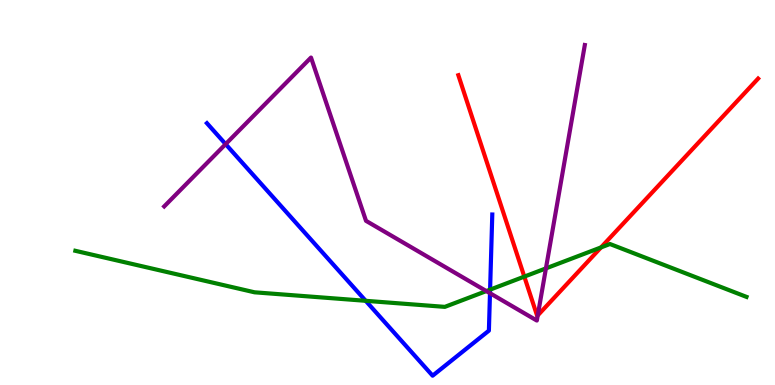[{'lines': ['blue', 'red'], 'intersections': []}, {'lines': ['green', 'red'], 'intersections': [{'x': 6.77, 'y': 2.82}, {'x': 7.75, 'y': 3.57}]}, {'lines': ['purple', 'red'], 'intersections': [{'x': 6.94, 'y': 1.81}]}, {'lines': ['blue', 'green'], 'intersections': [{'x': 4.72, 'y': 2.19}, {'x': 6.32, 'y': 2.48}]}, {'lines': ['blue', 'purple'], 'intersections': [{'x': 2.91, 'y': 6.26}, {'x': 6.32, 'y': 2.38}]}, {'lines': ['green', 'purple'], 'intersections': [{'x': 6.28, 'y': 2.44}, {'x': 7.04, 'y': 3.03}]}]